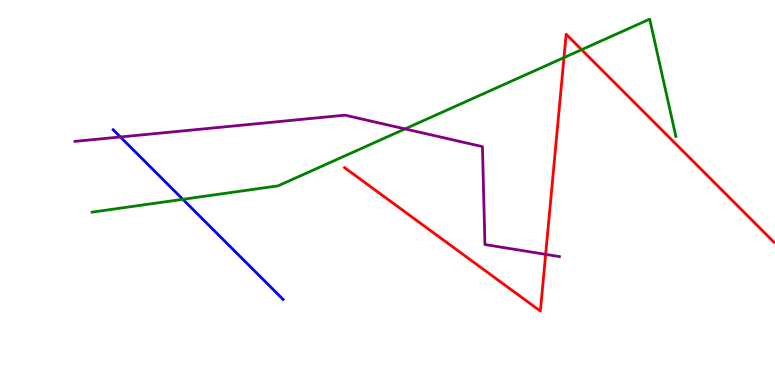[{'lines': ['blue', 'red'], 'intersections': []}, {'lines': ['green', 'red'], 'intersections': [{'x': 7.28, 'y': 8.5}, {'x': 7.5, 'y': 8.71}]}, {'lines': ['purple', 'red'], 'intersections': [{'x': 7.04, 'y': 3.39}]}, {'lines': ['blue', 'green'], 'intersections': [{'x': 2.36, 'y': 4.82}]}, {'lines': ['blue', 'purple'], 'intersections': [{'x': 1.55, 'y': 6.44}]}, {'lines': ['green', 'purple'], 'intersections': [{'x': 5.23, 'y': 6.65}]}]